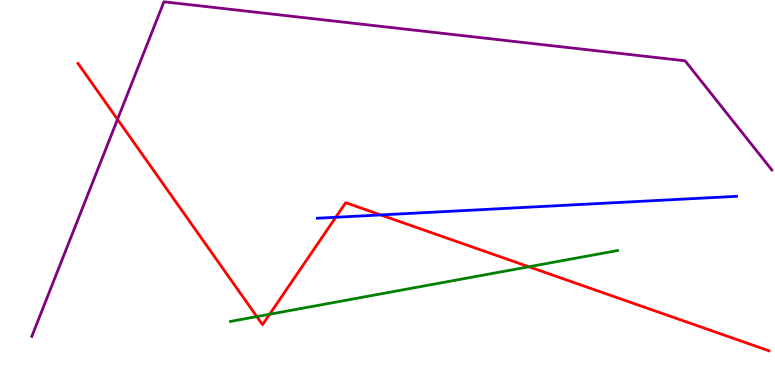[{'lines': ['blue', 'red'], 'intersections': [{'x': 4.33, 'y': 4.36}, {'x': 4.91, 'y': 4.42}]}, {'lines': ['green', 'red'], 'intersections': [{'x': 3.31, 'y': 1.78}, {'x': 3.48, 'y': 1.84}, {'x': 6.82, 'y': 3.07}]}, {'lines': ['purple', 'red'], 'intersections': [{'x': 1.52, 'y': 6.9}]}, {'lines': ['blue', 'green'], 'intersections': []}, {'lines': ['blue', 'purple'], 'intersections': []}, {'lines': ['green', 'purple'], 'intersections': []}]